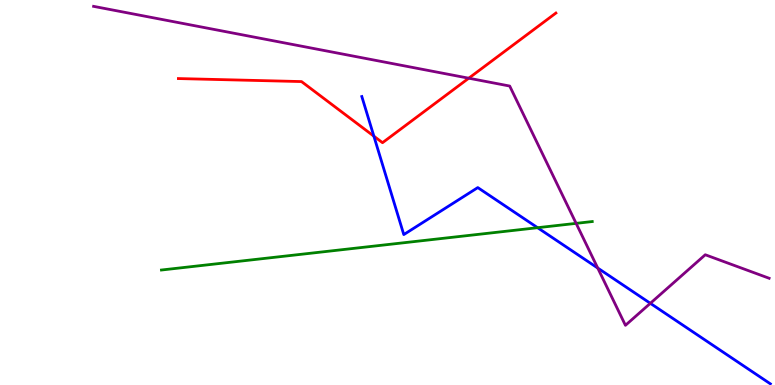[{'lines': ['blue', 'red'], 'intersections': [{'x': 4.82, 'y': 6.46}]}, {'lines': ['green', 'red'], 'intersections': []}, {'lines': ['purple', 'red'], 'intersections': [{'x': 6.05, 'y': 7.97}]}, {'lines': ['blue', 'green'], 'intersections': [{'x': 6.94, 'y': 4.09}]}, {'lines': ['blue', 'purple'], 'intersections': [{'x': 7.71, 'y': 3.04}, {'x': 8.39, 'y': 2.12}]}, {'lines': ['green', 'purple'], 'intersections': [{'x': 7.43, 'y': 4.2}]}]